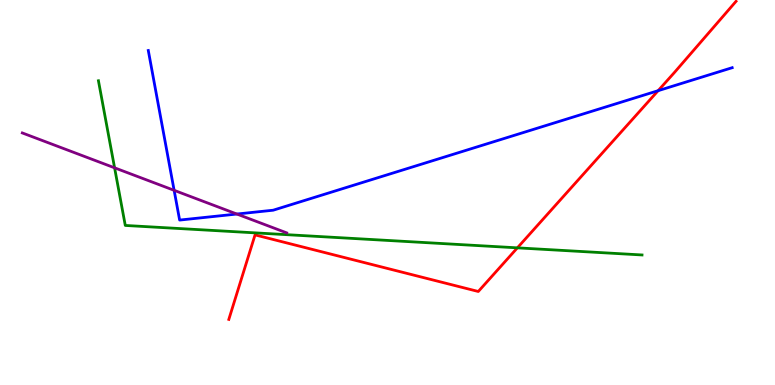[{'lines': ['blue', 'red'], 'intersections': [{'x': 8.49, 'y': 7.64}]}, {'lines': ['green', 'red'], 'intersections': [{'x': 6.68, 'y': 3.56}]}, {'lines': ['purple', 'red'], 'intersections': []}, {'lines': ['blue', 'green'], 'intersections': []}, {'lines': ['blue', 'purple'], 'intersections': [{'x': 2.25, 'y': 5.06}, {'x': 3.06, 'y': 4.44}]}, {'lines': ['green', 'purple'], 'intersections': [{'x': 1.48, 'y': 5.64}]}]